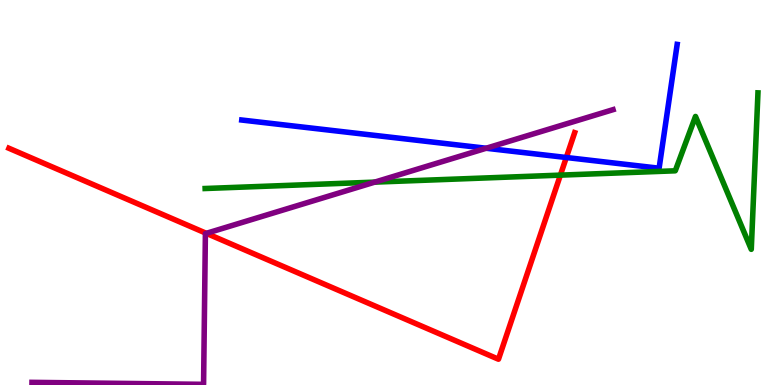[{'lines': ['blue', 'red'], 'intersections': [{'x': 7.31, 'y': 5.91}]}, {'lines': ['green', 'red'], 'intersections': [{'x': 7.23, 'y': 5.45}]}, {'lines': ['purple', 'red'], 'intersections': [{'x': 2.66, 'y': 3.94}]}, {'lines': ['blue', 'green'], 'intersections': []}, {'lines': ['blue', 'purple'], 'intersections': [{'x': 6.27, 'y': 6.15}]}, {'lines': ['green', 'purple'], 'intersections': [{'x': 4.84, 'y': 5.27}]}]